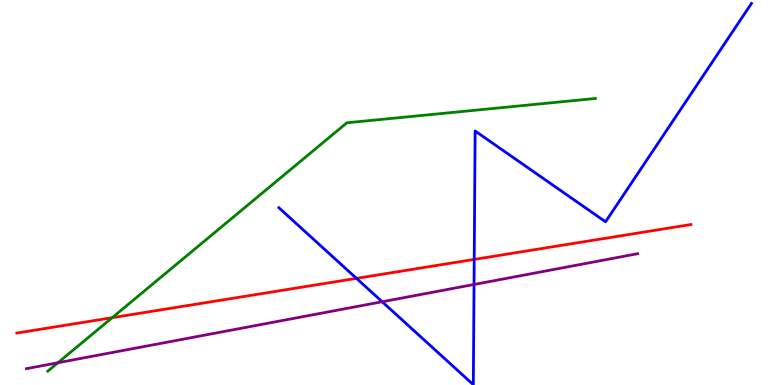[{'lines': ['blue', 'red'], 'intersections': [{'x': 4.6, 'y': 2.77}, {'x': 6.12, 'y': 3.26}]}, {'lines': ['green', 'red'], 'intersections': [{'x': 1.45, 'y': 1.75}]}, {'lines': ['purple', 'red'], 'intersections': []}, {'lines': ['blue', 'green'], 'intersections': []}, {'lines': ['blue', 'purple'], 'intersections': [{'x': 4.93, 'y': 2.16}, {'x': 6.12, 'y': 2.61}]}, {'lines': ['green', 'purple'], 'intersections': [{'x': 0.748, 'y': 0.578}]}]